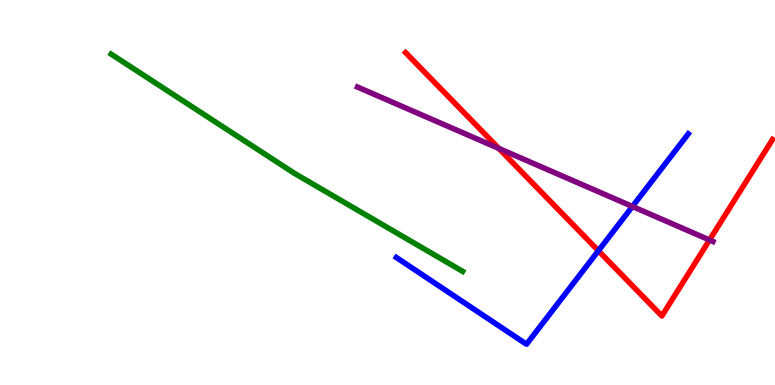[{'lines': ['blue', 'red'], 'intersections': [{'x': 7.72, 'y': 3.49}]}, {'lines': ['green', 'red'], 'intersections': []}, {'lines': ['purple', 'red'], 'intersections': [{'x': 6.44, 'y': 6.14}, {'x': 9.16, 'y': 3.77}]}, {'lines': ['blue', 'green'], 'intersections': []}, {'lines': ['blue', 'purple'], 'intersections': [{'x': 8.16, 'y': 4.64}]}, {'lines': ['green', 'purple'], 'intersections': []}]